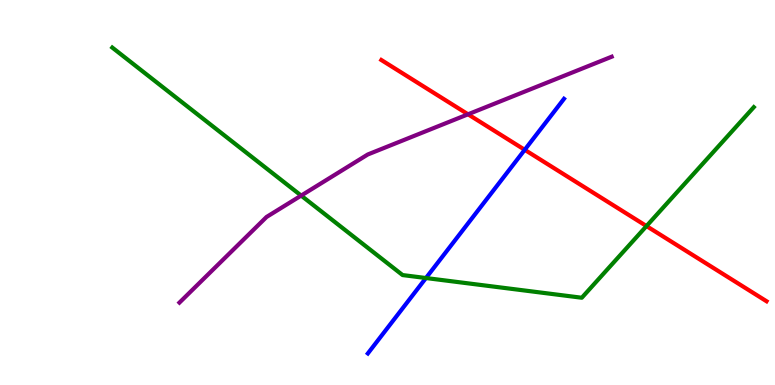[{'lines': ['blue', 'red'], 'intersections': [{'x': 6.77, 'y': 6.11}]}, {'lines': ['green', 'red'], 'intersections': [{'x': 8.34, 'y': 4.13}]}, {'lines': ['purple', 'red'], 'intersections': [{'x': 6.04, 'y': 7.03}]}, {'lines': ['blue', 'green'], 'intersections': [{'x': 5.5, 'y': 2.78}]}, {'lines': ['blue', 'purple'], 'intersections': []}, {'lines': ['green', 'purple'], 'intersections': [{'x': 3.89, 'y': 4.92}]}]